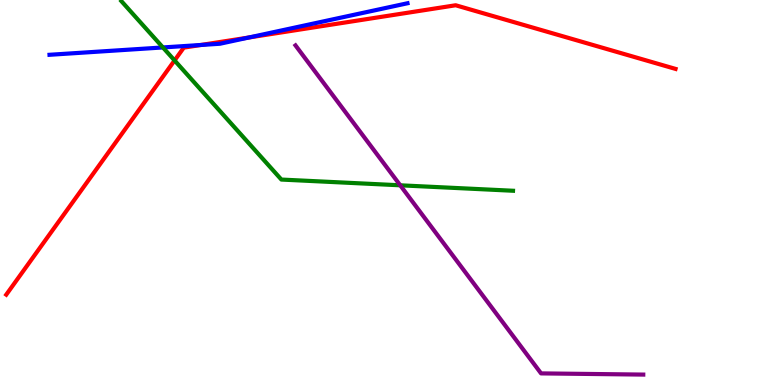[{'lines': ['blue', 'red'], 'intersections': [{'x': 2.59, 'y': 8.83}, {'x': 3.21, 'y': 9.03}]}, {'lines': ['green', 'red'], 'intersections': [{'x': 2.25, 'y': 8.43}]}, {'lines': ['purple', 'red'], 'intersections': []}, {'lines': ['blue', 'green'], 'intersections': [{'x': 2.1, 'y': 8.77}]}, {'lines': ['blue', 'purple'], 'intersections': []}, {'lines': ['green', 'purple'], 'intersections': [{'x': 5.16, 'y': 5.19}]}]